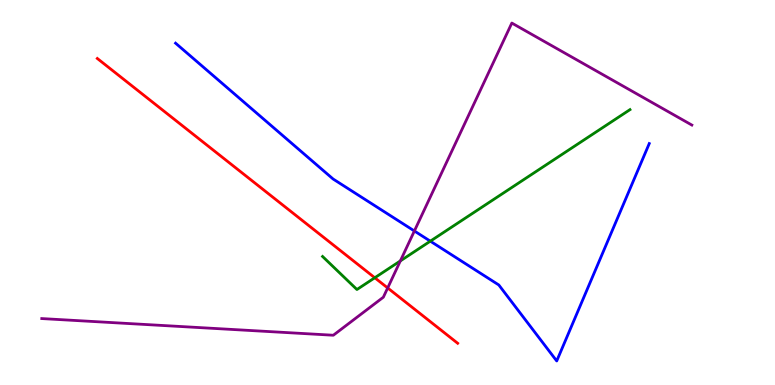[{'lines': ['blue', 'red'], 'intersections': []}, {'lines': ['green', 'red'], 'intersections': [{'x': 4.84, 'y': 2.79}]}, {'lines': ['purple', 'red'], 'intersections': [{'x': 5.0, 'y': 2.52}]}, {'lines': ['blue', 'green'], 'intersections': [{'x': 5.55, 'y': 3.74}]}, {'lines': ['blue', 'purple'], 'intersections': [{'x': 5.35, 'y': 4.0}]}, {'lines': ['green', 'purple'], 'intersections': [{'x': 5.17, 'y': 3.22}]}]